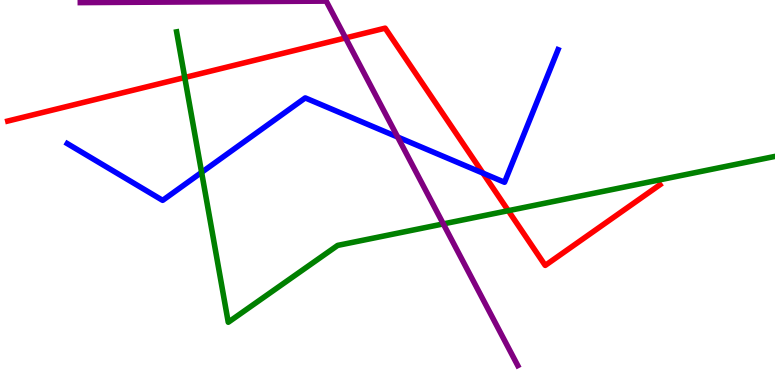[{'lines': ['blue', 'red'], 'intersections': [{'x': 6.23, 'y': 5.5}]}, {'lines': ['green', 'red'], 'intersections': [{'x': 2.38, 'y': 7.99}, {'x': 6.56, 'y': 4.53}]}, {'lines': ['purple', 'red'], 'intersections': [{'x': 4.46, 'y': 9.02}]}, {'lines': ['blue', 'green'], 'intersections': [{'x': 2.6, 'y': 5.52}]}, {'lines': ['blue', 'purple'], 'intersections': [{'x': 5.13, 'y': 6.44}]}, {'lines': ['green', 'purple'], 'intersections': [{'x': 5.72, 'y': 4.18}]}]